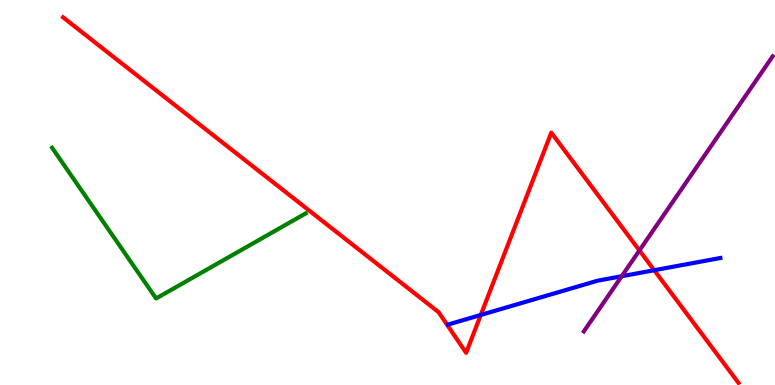[{'lines': ['blue', 'red'], 'intersections': [{'x': 6.2, 'y': 1.82}, {'x': 8.44, 'y': 2.98}]}, {'lines': ['green', 'red'], 'intersections': []}, {'lines': ['purple', 'red'], 'intersections': [{'x': 8.25, 'y': 3.49}]}, {'lines': ['blue', 'green'], 'intersections': []}, {'lines': ['blue', 'purple'], 'intersections': [{'x': 8.02, 'y': 2.83}]}, {'lines': ['green', 'purple'], 'intersections': []}]